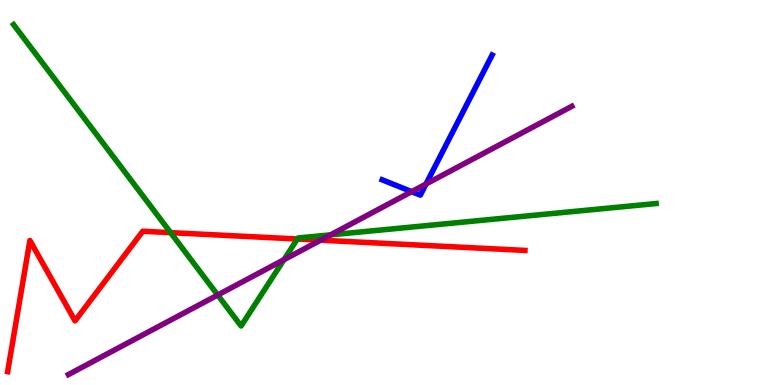[{'lines': ['blue', 'red'], 'intersections': []}, {'lines': ['green', 'red'], 'intersections': [{'x': 2.2, 'y': 3.96}, {'x': 3.84, 'y': 3.79}]}, {'lines': ['purple', 'red'], 'intersections': [{'x': 4.14, 'y': 3.76}]}, {'lines': ['blue', 'green'], 'intersections': []}, {'lines': ['blue', 'purple'], 'intersections': [{'x': 5.31, 'y': 5.02}, {'x': 5.5, 'y': 5.22}]}, {'lines': ['green', 'purple'], 'intersections': [{'x': 2.81, 'y': 2.34}, {'x': 3.66, 'y': 3.25}, {'x': 4.27, 'y': 3.9}]}]